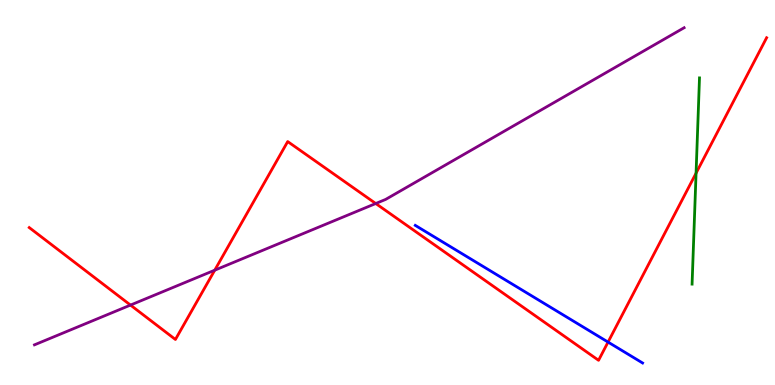[{'lines': ['blue', 'red'], 'intersections': [{'x': 7.85, 'y': 1.11}]}, {'lines': ['green', 'red'], 'intersections': [{'x': 8.98, 'y': 5.5}]}, {'lines': ['purple', 'red'], 'intersections': [{'x': 1.68, 'y': 2.08}, {'x': 2.77, 'y': 2.98}, {'x': 4.85, 'y': 4.71}]}, {'lines': ['blue', 'green'], 'intersections': []}, {'lines': ['blue', 'purple'], 'intersections': []}, {'lines': ['green', 'purple'], 'intersections': []}]